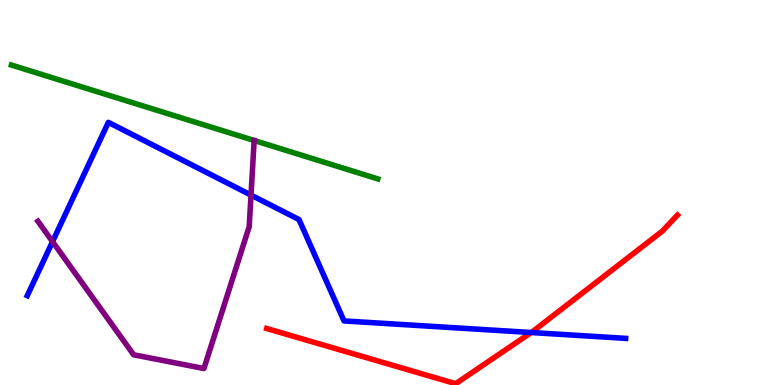[{'lines': ['blue', 'red'], 'intersections': [{'x': 6.85, 'y': 1.36}]}, {'lines': ['green', 'red'], 'intersections': []}, {'lines': ['purple', 'red'], 'intersections': []}, {'lines': ['blue', 'green'], 'intersections': []}, {'lines': ['blue', 'purple'], 'intersections': [{'x': 0.678, 'y': 3.72}, {'x': 3.24, 'y': 4.93}]}, {'lines': ['green', 'purple'], 'intersections': []}]